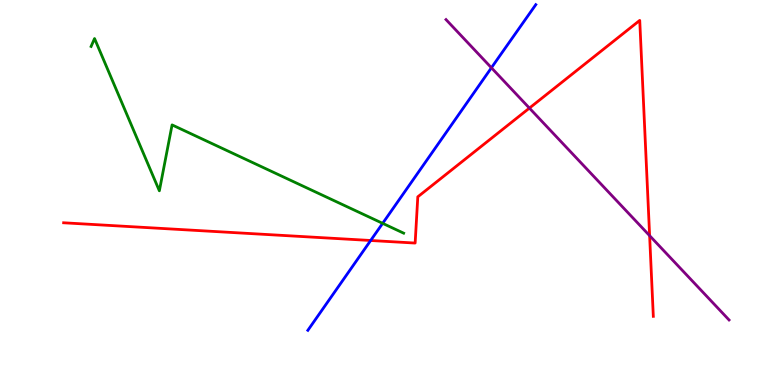[{'lines': ['blue', 'red'], 'intersections': [{'x': 4.78, 'y': 3.75}]}, {'lines': ['green', 'red'], 'intersections': []}, {'lines': ['purple', 'red'], 'intersections': [{'x': 6.83, 'y': 7.19}, {'x': 8.38, 'y': 3.88}]}, {'lines': ['blue', 'green'], 'intersections': [{'x': 4.94, 'y': 4.2}]}, {'lines': ['blue', 'purple'], 'intersections': [{'x': 6.34, 'y': 8.24}]}, {'lines': ['green', 'purple'], 'intersections': []}]